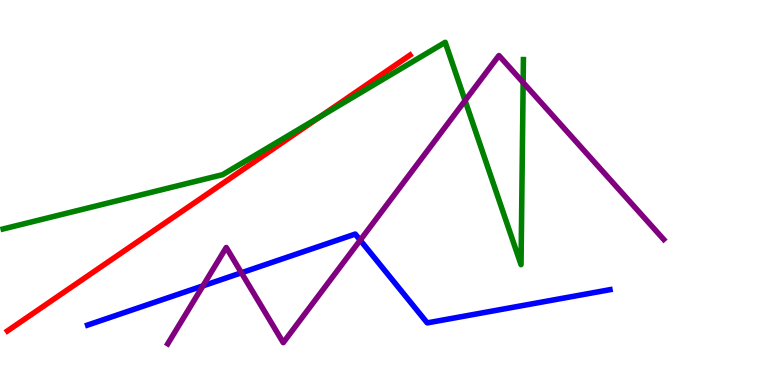[{'lines': ['blue', 'red'], 'intersections': []}, {'lines': ['green', 'red'], 'intersections': [{'x': 4.13, 'y': 6.97}]}, {'lines': ['purple', 'red'], 'intersections': []}, {'lines': ['blue', 'green'], 'intersections': []}, {'lines': ['blue', 'purple'], 'intersections': [{'x': 2.62, 'y': 2.57}, {'x': 3.11, 'y': 2.91}, {'x': 4.65, 'y': 3.76}]}, {'lines': ['green', 'purple'], 'intersections': [{'x': 6.0, 'y': 7.39}, {'x': 6.75, 'y': 7.86}]}]